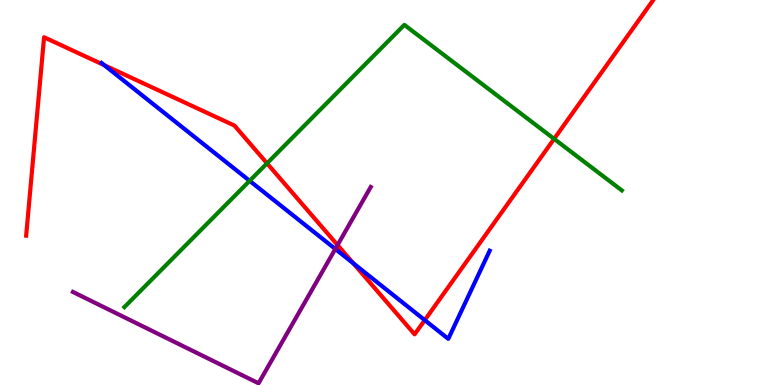[{'lines': ['blue', 'red'], 'intersections': [{'x': 1.35, 'y': 8.31}, {'x': 4.56, 'y': 3.16}, {'x': 5.48, 'y': 1.68}]}, {'lines': ['green', 'red'], 'intersections': [{'x': 3.45, 'y': 5.76}, {'x': 7.15, 'y': 6.39}]}, {'lines': ['purple', 'red'], 'intersections': [{'x': 4.36, 'y': 3.63}]}, {'lines': ['blue', 'green'], 'intersections': [{'x': 3.22, 'y': 5.3}]}, {'lines': ['blue', 'purple'], 'intersections': [{'x': 4.33, 'y': 3.53}]}, {'lines': ['green', 'purple'], 'intersections': []}]